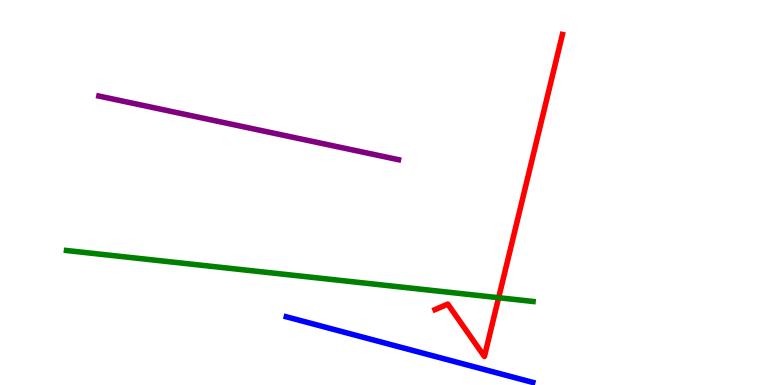[{'lines': ['blue', 'red'], 'intersections': []}, {'lines': ['green', 'red'], 'intersections': [{'x': 6.43, 'y': 2.27}]}, {'lines': ['purple', 'red'], 'intersections': []}, {'lines': ['blue', 'green'], 'intersections': []}, {'lines': ['blue', 'purple'], 'intersections': []}, {'lines': ['green', 'purple'], 'intersections': []}]